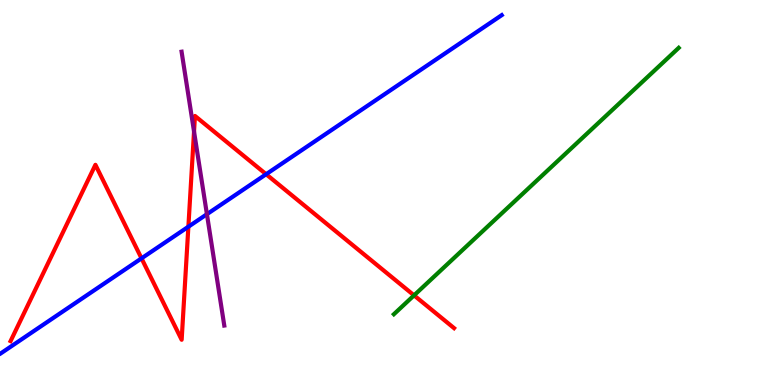[{'lines': ['blue', 'red'], 'intersections': [{'x': 1.83, 'y': 3.29}, {'x': 2.43, 'y': 4.11}, {'x': 3.43, 'y': 5.47}]}, {'lines': ['green', 'red'], 'intersections': [{'x': 5.34, 'y': 2.33}]}, {'lines': ['purple', 'red'], 'intersections': [{'x': 2.5, 'y': 6.58}]}, {'lines': ['blue', 'green'], 'intersections': []}, {'lines': ['blue', 'purple'], 'intersections': [{'x': 2.67, 'y': 4.44}]}, {'lines': ['green', 'purple'], 'intersections': []}]